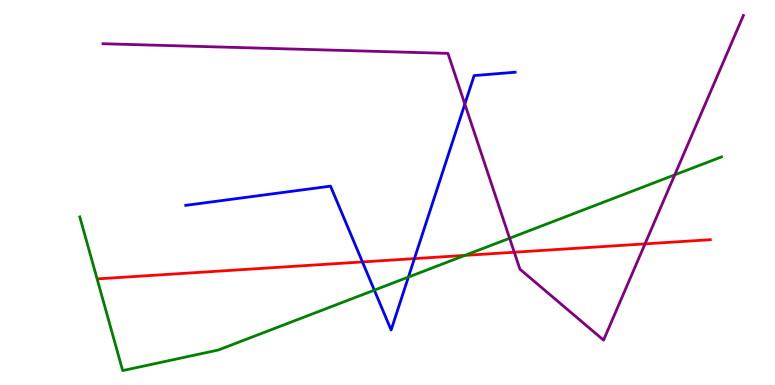[{'lines': ['blue', 'red'], 'intersections': [{'x': 4.68, 'y': 3.2}, {'x': 5.35, 'y': 3.28}]}, {'lines': ['green', 'red'], 'intersections': [{'x': 6.0, 'y': 3.37}]}, {'lines': ['purple', 'red'], 'intersections': [{'x': 6.64, 'y': 3.45}, {'x': 8.32, 'y': 3.67}]}, {'lines': ['blue', 'green'], 'intersections': [{'x': 4.83, 'y': 2.46}, {'x': 5.27, 'y': 2.8}]}, {'lines': ['blue', 'purple'], 'intersections': [{'x': 6.0, 'y': 7.3}]}, {'lines': ['green', 'purple'], 'intersections': [{'x': 6.58, 'y': 3.81}, {'x': 8.71, 'y': 5.46}]}]